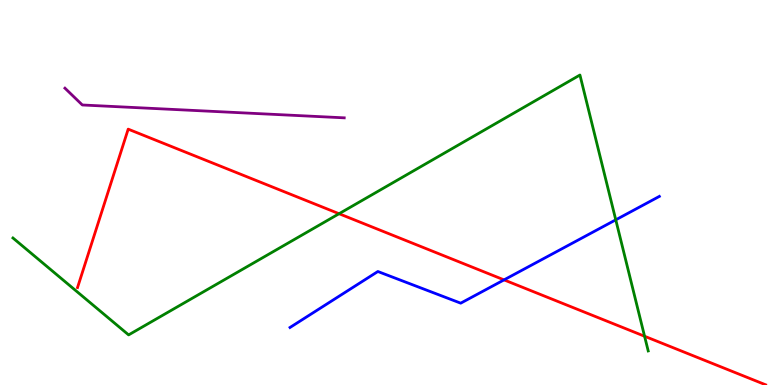[{'lines': ['blue', 'red'], 'intersections': [{'x': 6.5, 'y': 2.73}]}, {'lines': ['green', 'red'], 'intersections': [{'x': 4.38, 'y': 4.45}, {'x': 8.32, 'y': 1.27}]}, {'lines': ['purple', 'red'], 'intersections': []}, {'lines': ['blue', 'green'], 'intersections': [{'x': 7.95, 'y': 4.29}]}, {'lines': ['blue', 'purple'], 'intersections': []}, {'lines': ['green', 'purple'], 'intersections': []}]